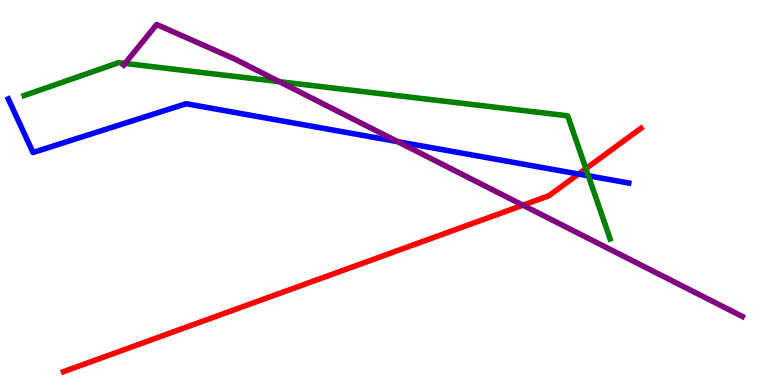[{'lines': ['blue', 'red'], 'intersections': [{'x': 7.47, 'y': 5.48}]}, {'lines': ['green', 'red'], 'intersections': [{'x': 7.56, 'y': 5.62}]}, {'lines': ['purple', 'red'], 'intersections': [{'x': 6.75, 'y': 4.67}]}, {'lines': ['blue', 'green'], 'intersections': [{'x': 7.59, 'y': 5.43}]}, {'lines': ['blue', 'purple'], 'intersections': [{'x': 5.13, 'y': 6.32}]}, {'lines': ['green', 'purple'], 'intersections': [{'x': 1.61, 'y': 8.35}, {'x': 3.61, 'y': 7.88}]}]